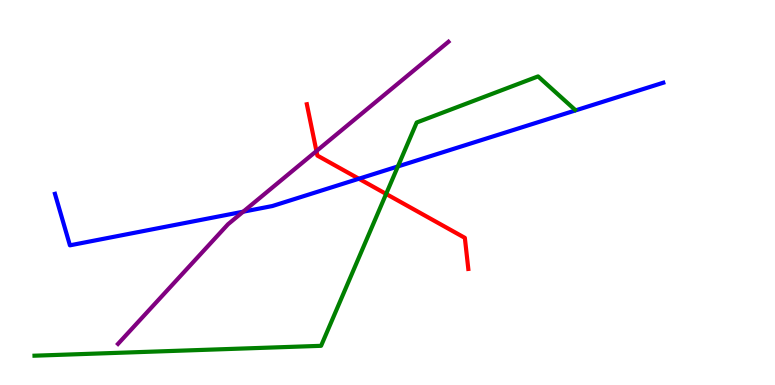[{'lines': ['blue', 'red'], 'intersections': [{'x': 4.63, 'y': 5.36}]}, {'lines': ['green', 'red'], 'intersections': [{'x': 4.98, 'y': 4.96}]}, {'lines': ['purple', 'red'], 'intersections': [{'x': 4.08, 'y': 6.08}]}, {'lines': ['blue', 'green'], 'intersections': [{'x': 5.13, 'y': 5.68}]}, {'lines': ['blue', 'purple'], 'intersections': [{'x': 3.14, 'y': 4.5}]}, {'lines': ['green', 'purple'], 'intersections': []}]